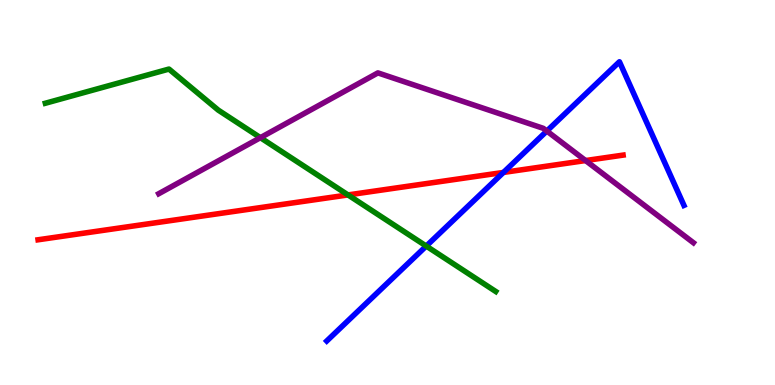[{'lines': ['blue', 'red'], 'intersections': [{'x': 6.5, 'y': 5.52}]}, {'lines': ['green', 'red'], 'intersections': [{'x': 4.49, 'y': 4.94}]}, {'lines': ['purple', 'red'], 'intersections': [{'x': 7.56, 'y': 5.83}]}, {'lines': ['blue', 'green'], 'intersections': [{'x': 5.5, 'y': 3.61}]}, {'lines': ['blue', 'purple'], 'intersections': [{'x': 7.06, 'y': 6.6}]}, {'lines': ['green', 'purple'], 'intersections': [{'x': 3.36, 'y': 6.42}]}]